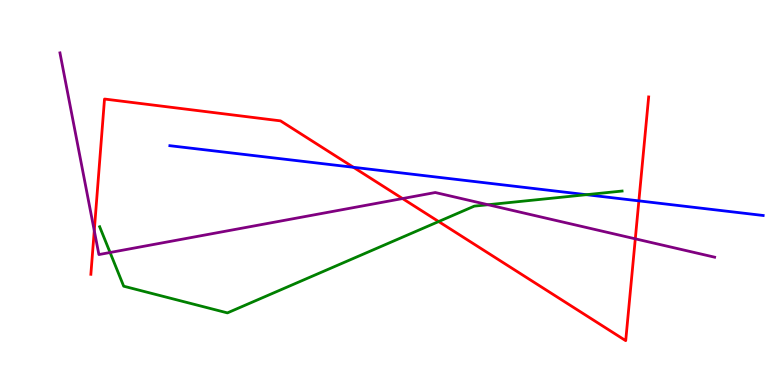[{'lines': ['blue', 'red'], 'intersections': [{'x': 4.56, 'y': 5.65}, {'x': 8.24, 'y': 4.78}]}, {'lines': ['green', 'red'], 'intersections': [{'x': 5.66, 'y': 4.25}]}, {'lines': ['purple', 'red'], 'intersections': [{'x': 1.22, 'y': 4.01}, {'x': 5.19, 'y': 4.84}, {'x': 8.2, 'y': 3.8}]}, {'lines': ['blue', 'green'], 'intersections': [{'x': 7.57, 'y': 4.94}]}, {'lines': ['blue', 'purple'], 'intersections': []}, {'lines': ['green', 'purple'], 'intersections': [{'x': 1.42, 'y': 3.44}, {'x': 6.3, 'y': 4.68}]}]